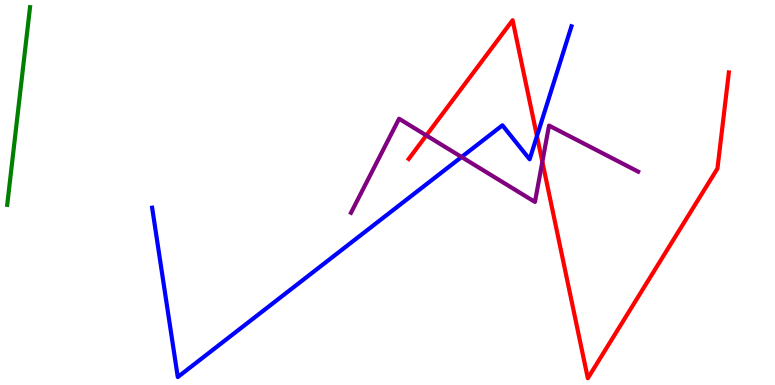[{'lines': ['blue', 'red'], 'intersections': [{'x': 6.93, 'y': 6.47}]}, {'lines': ['green', 'red'], 'intersections': []}, {'lines': ['purple', 'red'], 'intersections': [{'x': 5.5, 'y': 6.48}, {'x': 7.0, 'y': 5.8}]}, {'lines': ['blue', 'green'], 'intersections': []}, {'lines': ['blue', 'purple'], 'intersections': [{'x': 5.96, 'y': 5.92}]}, {'lines': ['green', 'purple'], 'intersections': []}]